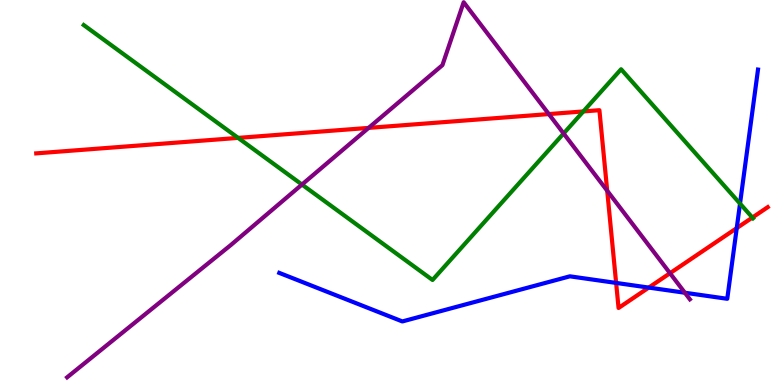[{'lines': ['blue', 'red'], 'intersections': [{'x': 7.95, 'y': 2.65}, {'x': 8.37, 'y': 2.53}, {'x': 9.51, 'y': 4.08}]}, {'lines': ['green', 'red'], 'intersections': [{'x': 3.07, 'y': 6.42}, {'x': 7.53, 'y': 7.11}, {'x': 9.71, 'y': 4.35}]}, {'lines': ['purple', 'red'], 'intersections': [{'x': 4.76, 'y': 6.68}, {'x': 7.08, 'y': 7.04}, {'x': 7.83, 'y': 5.05}, {'x': 8.65, 'y': 2.9}]}, {'lines': ['blue', 'green'], 'intersections': [{'x': 9.55, 'y': 4.71}]}, {'lines': ['blue', 'purple'], 'intersections': [{'x': 8.84, 'y': 2.4}]}, {'lines': ['green', 'purple'], 'intersections': [{'x': 3.9, 'y': 5.21}, {'x': 7.27, 'y': 6.53}]}]